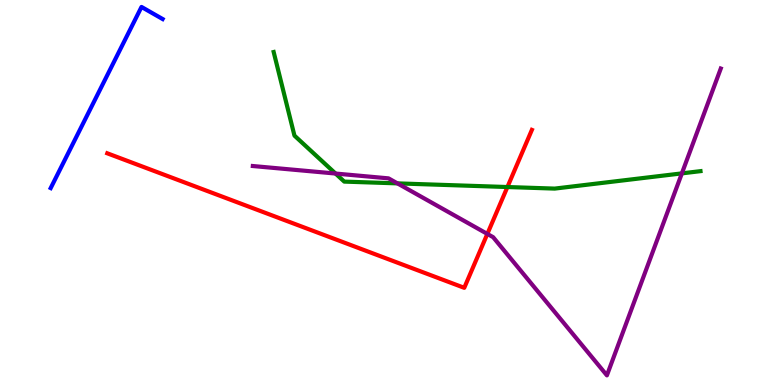[{'lines': ['blue', 'red'], 'intersections': []}, {'lines': ['green', 'red'], 'intersections': [{'x': 6.55, 'y': 5.14}]}, {'lines': ['purple', 'red'], 'intersections': [{'x': 6.29, 'y': 3.92}]}, {'lines': ['blue', 'green'], 'intersections': []}, {'lines': ['blue', 'purple'], 'intersections': []}, {'lines': ['green', 'purple'], 'intersections': [{'x': 4.33, 'y': 5.49}, {'x': 5.13, 'y': 5.24}, {'x': 8.8, 'y': 5.5}]}]